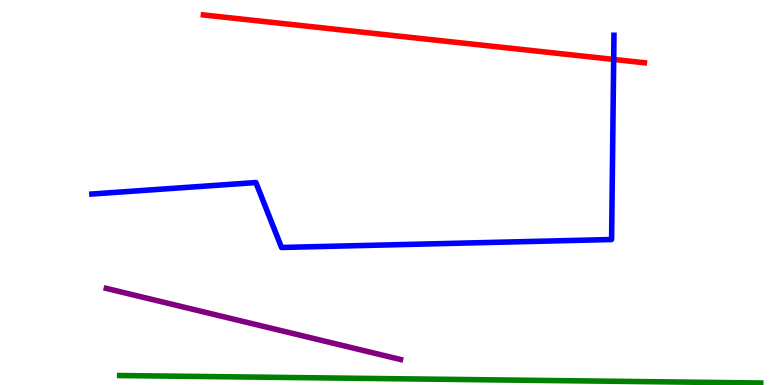[{'lines': ['blue', 'red'], 'intersections': [{'x': 7.92, 'y': 8.46}]}, {'lines': ['green', 'red'], 'intersections': []}, {'lines': ['purple', 'red'], 'intersections': []}, {'lines': ['blue', 'green'], 'intersections': []}, {'lines': ['blue', 'purple'], 'intersections': []}, {'lines': ['green', 'purple'], 'intersections': []}]